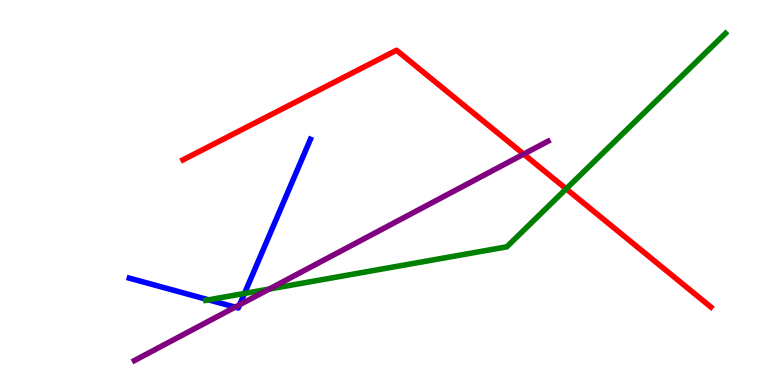[{'lines': ['blue', 'red'], 'intersections': []}, {'lines': ['green', 'red'], 'intersections': [{'x': 7.31, 'y': 5.09}]}, {'lines': ['purple', 'red'], 'intersections': [{'x': 6.76, 'y': 6.0}]}, {'lines': ['blue', 'green'], 'intersections': [{'x': 2.69, 'y': 2.21}, {'x': 3.15, 'y': 2.38}]}, {'lines': ['blue', 'purple'], 'intersections': [{'x': 3.03, 'y': 2.02}, {'x': 3.09, 'y': 2.08}]}, {'lines': ['green', 'purple'], 'intersections': [{'x': 3.47, 'y': 2.49}]}]